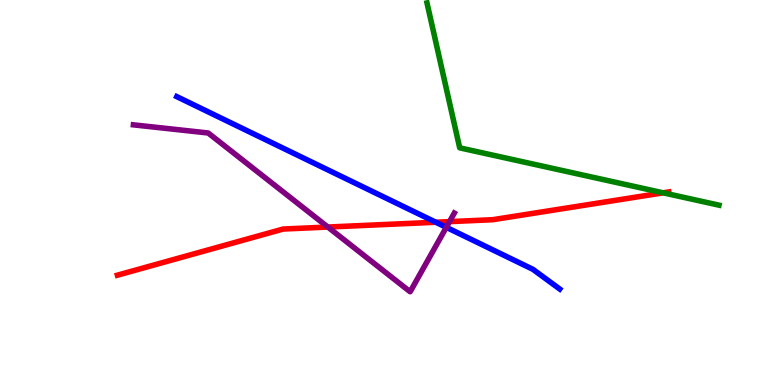[{'lines': ['blue', 'red'], 'intersections': [{'x': 5.62, 'y': 4.23}]}, {'lines': ['green', 'red'], 'intersections': [{'x': 8.56, 'y': 4.99}]}, {'lines': ['purple', 'red'], 'intersections': [{'x': 4.23, 'y': 4.1}, {'x': 5.8, 'y': 4.24}]}, {'lines': ['blue', 'green'], 'intersections': []}, {'lines': ['blue', 'purple'], 'intersections': [{'x': 5.76, 'y': 4.1}]}, {'lines': ['green', 'purple'], 'intersections': []}]